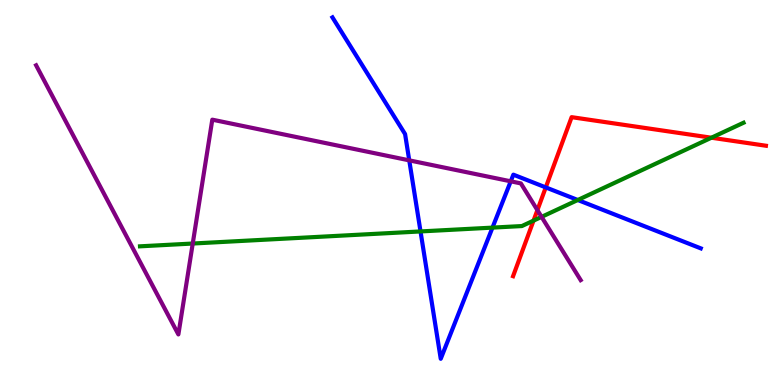[{'lines': ['blue', 'red'], 'intersections': [{'x': 7.04, 'y': 5.13}]}, {'lines': ['green', 'red'], 'intersections': [{'x': 6.88, 'y': 4.27}, {'x': 9.18, 'y': 6.42}]}, {'lines': ['purple', 'red'], 'intersections': [{'x': 6.93, 'y': 4.54}]}, {'lines': ['blue', 'green'], 'intersections': [{'x': 5.43, 'y': 3.99}, {'x': 6.35, 'y': 4.09}, {'x': 7.46, 'y': 4.81}]}, {'lines': ['blue', 'purple'], 'intersections': [{'x': 5.28, 'y': 5.84}, {'x': 6.59, 'y': 5.29}]}, {'lines': ['green', 'purple'], 'intersections': [{'x': 2.49, 'y': 3.67}, {'x': 6.99, 'y': 4.37}]}]